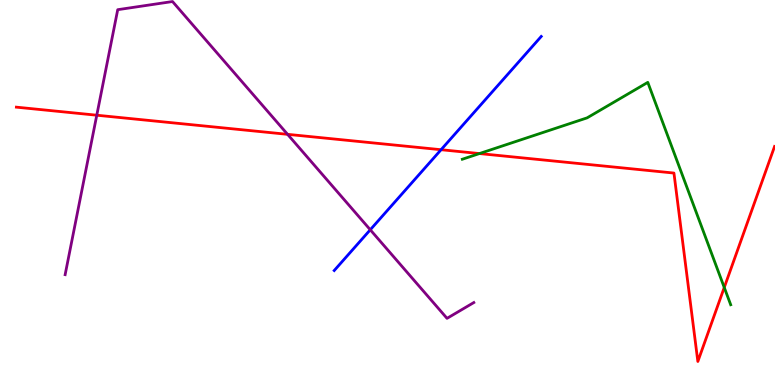[{'lines': ['blue', 'red'], 'intersections': [{'x': 5.69, 'y': 6.11}]}, {'lines': ['green', 'red'], 'intersections': [{'x': 6.19, 'y': 6.01}, {'x': 9.35, 'y': 2.53}]}, {'lines': ['purple', 'red'], 'intersections': [{'x': 1.25, 'y': 7.01}, {'x': 3.71, 'y': 6.51}]}, {'lines': ['blue', 'green'], 'intersections': []}, {'lines': ['blue', 'purple'], 'intersections': [{'x': 4.78, 'y': 4.03}]}, {'lines': ['green', 'purple'], 'intersections': []}]